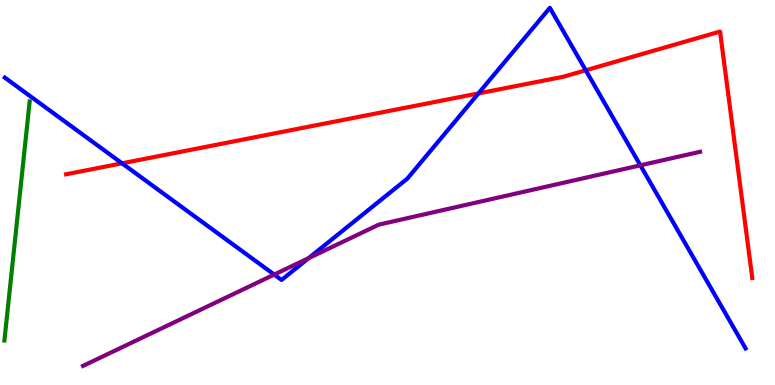[{'lines': ['blue', 'red'], 'intersections': [{'x': 1.57, 'y': 5.76}, {'x': 6.17, 'y': 7.57}, {'x': 7.56, 'y': 8.17}]}, {'lines': ['green', 'red'], 'intersections': []}, {'lines': ['purple', 'red'], 'intersections': []}, {'lines': ['blue', 'green'], 'intersections': []}, {'lines': ['blue', 'purple'], 'intersections': [{'x': 3.54, 'y': 2.87}, {'x': 3.98, 'y': 3.29}, {'x': 8.26, 'y': 5.71}]}, {'lines': ['green', 'purple'], 'intersections': []}]